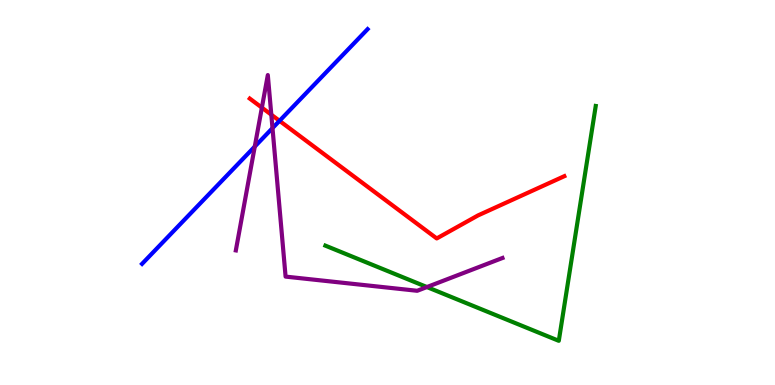[{'lines': ['blue', 'red'], 'intersections': [{'x': 3.61, 'y': 6.86}]}, {'lines': ['green', 'red'], 'intersections': []}, {'lines': ['purple', 'red'], 'intersections': [{'x': 3.38, 'y': 7.2}, {'x': 3.5, 'y': 7.02}]}, {'lines': ['blue', 'green'], 'intersections': []}, {'lines': ['blue', 'purple'], 'intersections': [{'x': 3.29, 'y': 6.19}, {'x': 3.52, 'y': 6.67}]}, {'lines': ['green', 'purple'], 'intersections': [{'x': 5.51, 'y': 2.54}]}]